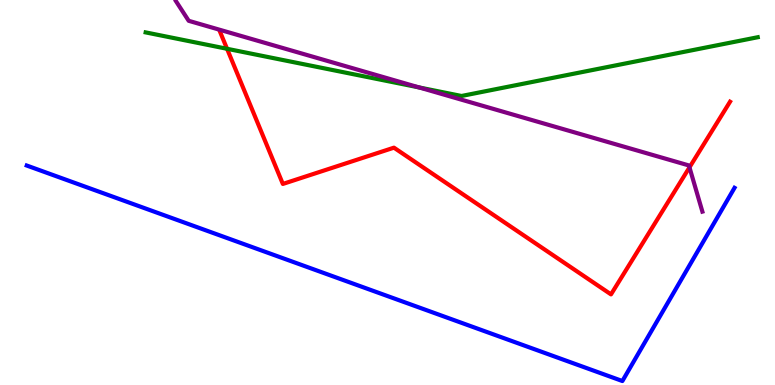[{'lines': ['blue', 'red'], 'intersections': []}, {'lines': ['green', 'red'], 'intersections': [{'x': 2.93, 'y': 8.73}]}, {'lines': ['purple', 'red'], 'intersections': [{'x': 8.9, 'y': 5.65}]}, {'lines': ['blue', 'green'], 'intersections': []}, {'lines': ['blue', 'purple'], 'intersections': []}, {'lines': ['green', 'purple'], 'intersections': [{'x': 5.41, 'y': 7.73}]}]